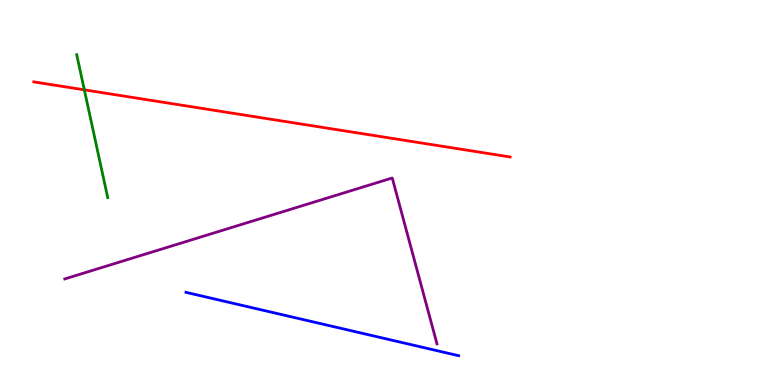[{'lines': ['blue', 'red'], 'intersections': []}, {'lines': ['green', 'red'], 'intersections': [{'x': 1.09, 'y': 7.67}]}, {'lines': ['purple', 'red'], 'intersections': []}, {'lines': ['blue', 'green'], 'intersections': []}, {'lines': ['blue', 'purple'], 'intersections': []}, {'lines': ['green', 'purple'], 'intersections': []}]